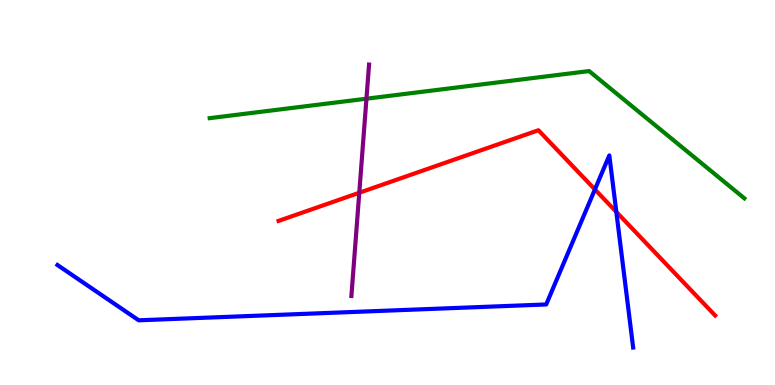[{'lines': ['blue', 'red'], 'intersections': [{'x': 7.68, 'y': 5.08}, {'x': 7.95, 'y': 4.5}]}, {'lines': ['green', 'red'], 'intersections': []}, {'lines': ['purple', 'red'], 'intersections': [{'x': 4.64, 'y': 4.99}]}, {'lines': ['blue', 'green'], 'intersections': []}, {'lines': ['blue', 'purple'], 'intersections': []}, {'lines': ['green', 'purple'], 'intersections': [{'x': 4.73, 'y': 7.44}]}]